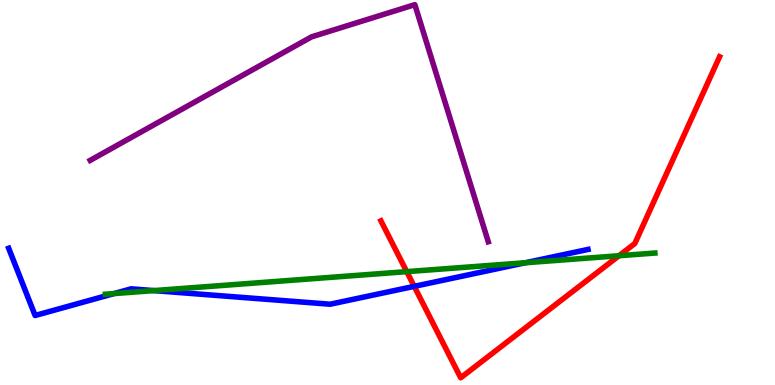[{'lines': ['blue', 'red'], 'intersections': [{'x': 5.34, 'y': 2.56}]}, {'lines': ['green', 'red'], 'intersections': [{'x': 5.25, 'y': 2.94}, {'x': 7.99, 'y': 3.36}]}, {'lines': ['purple', 'red'], 'intersections': []}, {'lines': ['blue', 'green'], 'intersections': [{'x': 1.47, 'y': 2.37}, {'x': 1.99, 'y': 2.45}, {'x': 6.78, 'y': 3.18}]}, {'lines': ['blue', 'purple'], 'intersections': []}, {'lines': ['green', 'purple'], 'intersections': []}]